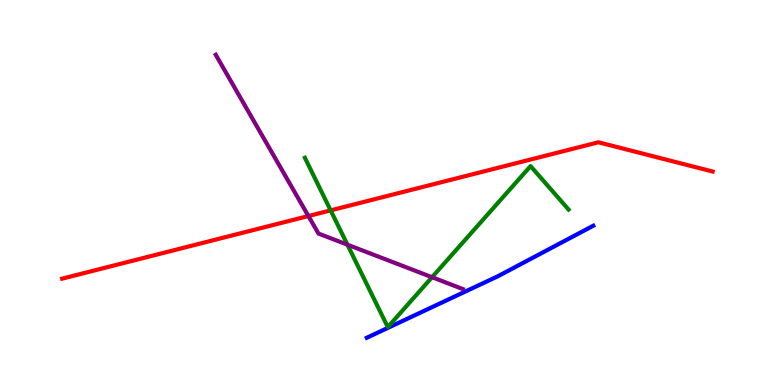[{'lines': ['blue', 'red'], 'intersections': []}, {'lines': ['green', 'red'], 'intersections': [{'x': 4.27, 'y': 4.54}]}, {'lines': ['purple', 'red'], 'intersections': [{'x': 3.98, 'y': 4.39}]}, {'lines': ['blue', 'green'], 'intersections': []}, {'lines': ['blue', 'purple'], 'intersections': []}, {'lines': ['green', 'purple'], 'intersections': [{'x': 4.48, 'y': 3.64}, {'x': 5.57, 'y': 2.8}]}]